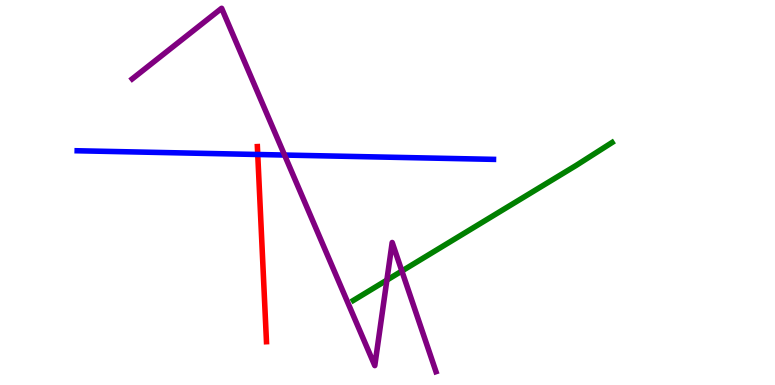[{'lines': ['blue', 'red'], 'intersections': [{'x': 3.33, 'y': 5.99}]}, {'lines': ['green', 'red'], 'intersections': []}, {'lines': ['purple', 'red'], 'intersections': []}, {'lines': ['blue', 'green'], 'intersections': []}, {'lines': ['blue', 'purple'], 'intersections': [{'x': 3.67, 'y': 5.97}]}, {'lines': ['green', 'purple'], 'intersections': [{'x': 4.99, 'y': 2.72}, {'x': 5.19, 'y': 2.96}]}]